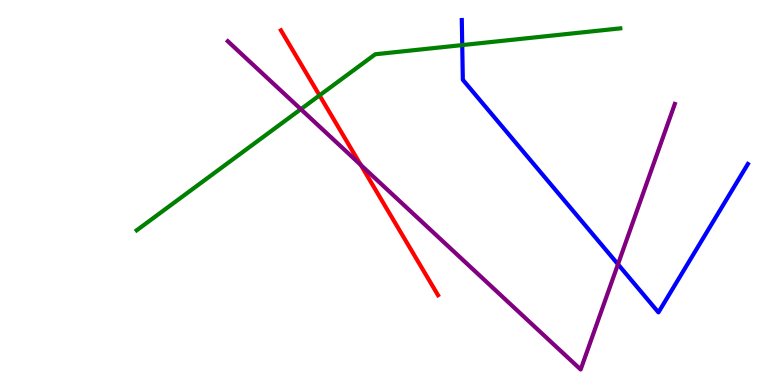[{'lines': ['blue', 'red'], 'intersections': []}, {'lines': ['green', 'red'], 'intersections': [{'x': 4.12, 'y': 7.52}]}, {'lines': ['purple', 'red'], 'intersections': [{'x': 4.66, 'y': 5.72}]}, {'lines': ['blue', 'green'], 'intersections': [{'x': 5.96, 'y': 8.83}]}, {'lines': ['blue', 'purple'], 'intersections': [{'x': 7.97, 'y': 3.14}]}, {'lines': ['green', 'purple'], 'intersections': [{'x': 3.88, 'y': 7.16}]}]